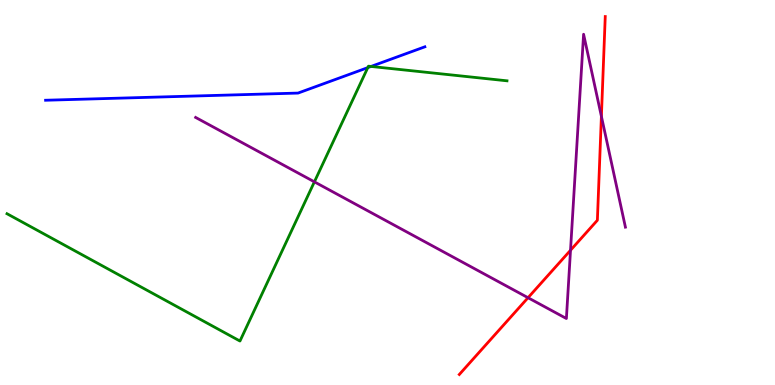[{'lines': ['blue', 'red'], 'intersections': []}, {'lines': ['green', 'red'], 'intersections': []}, {'lines': ['purple', 'red'], 'intersections': [{'x': 6.81, 'y': 2.27}, {'x': 7.36, 'y': 3.5}, {'x': 7.76, 'y': 6.98}]}, {'lines': ['blue', 'green'], 'intersections': [{'x': 4.75, 'y': 8.24}, {'x': 4.79, 'y': 8.27}]}, {'lines': ['blue', 'purple'], 'intersections': []}, {'lines': ['green', 'purple'], 'intersections': [{'x': 4.06, 'y': 5.28}]}]